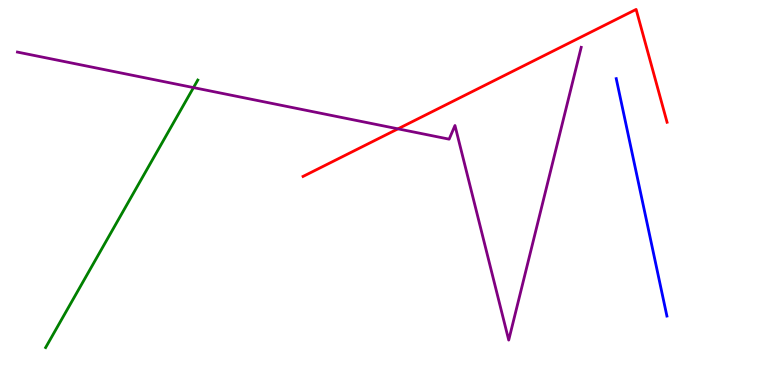[{'lines': ['blue', 'red'], 'intersections': []}, {'lines': ['green', 'red'], 'intersections': []}, {'lines': ['purple', 'red'], 'intersections': [{'x': 5.14, 'y': 6.65}]}, {'lines': ['blue', 'green'], 'intersections': []}, {'lines': ['blue', 'purple'], 'intersections': []}, {'lines': ['green', 'purple'], 'intersections': [{'x': 2.5, 'y': 7.72}]}]